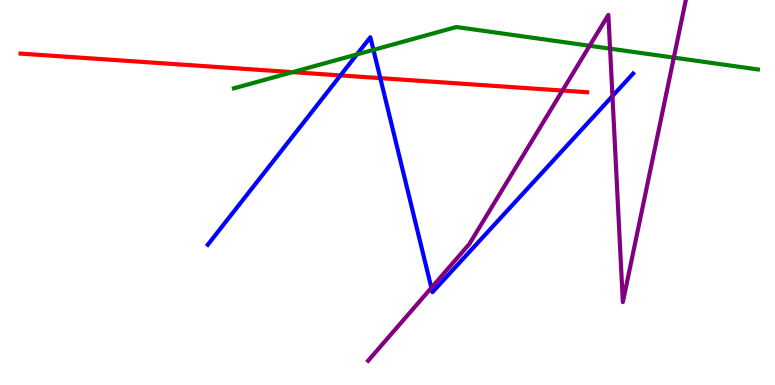[{'lines': ['blue', 'red'], 'intersections': [{'x': 4.39, 'y': 8.04}, {'x': 4.91, 'y': 7.97}]}, {'lines': ['green', 'red'], 'intersections': [{'x': 3.77, 'y': 8.13}]}, {'lines': ['purple', 'red'], 'intersections': [{'x': 7.26, 'y': 7.65}]}, {'lines': ['blue', 'green'], 'intersections': [{'x': 4.61, 'y': 8.59}, {'x': 4.82, 'y': 8.7}]}, {'lines': ['blue', 'purple'], 'intersections': [{'x': 5.57, 'y': 2.52}, {'x': 7.9, 'y': 7.5}]}, {'lines': ['green', 'purple'], 'intersections': [{'x': 7.61, 'y': 8.81}, {'x': 7.87, 'y': 8.74}, {'x': 8.69, 'y': 8.5}]}]